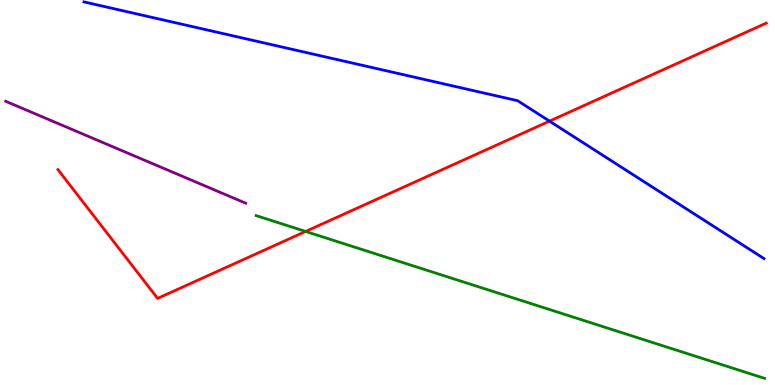[{'lines': ['blue', 'red'], 'intersections': [{'x': 7.09, 'y': 6.85}]}, {'lines': ['green', 'red'], 'intersections': [{'x': 3.94, 'y': 3.99}]}, {'lines': ['purple', 'red'], 'intersections': []}, {'lines': ['blue', 'green'], 'intersections': []}, {'lines': ['blue', 'purple'], 'intersections': []}, {'lines': ['green', 'purple'], 'intersections': []}]